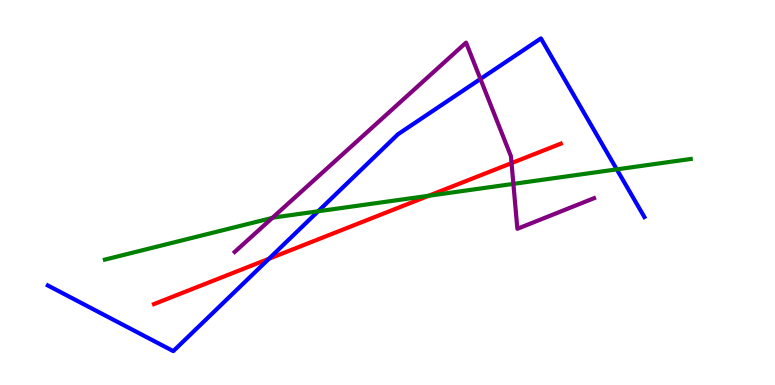[{'lines': ['blue', 'red'], 'intersections': [{'x': 3.47, 'y': 3.28}]}, {'lines': ['green', 'red'], 'intersections': [{'x': 5.53, 'y': 4.92}]}, {'lines': ['purple', 'red'], 'intersections': [{'x': 6.6, 'y': 5.76}]}, {'lines': ['blue', 'green'], 'intersections': [{'x': 4.11, 'y': 4.51}, {'x': 7.96, 'y': 5.6}]}, {'lines': ['blue', 'purple'], 'intersections': [{'x': 6.2, 'y': 7.95}]}, {'lines': ['green', 'purple'], 'intersections': [{'x': 3.51, 'y': 4.34}, {'x': 6.62, 'y': 5.22}]}]